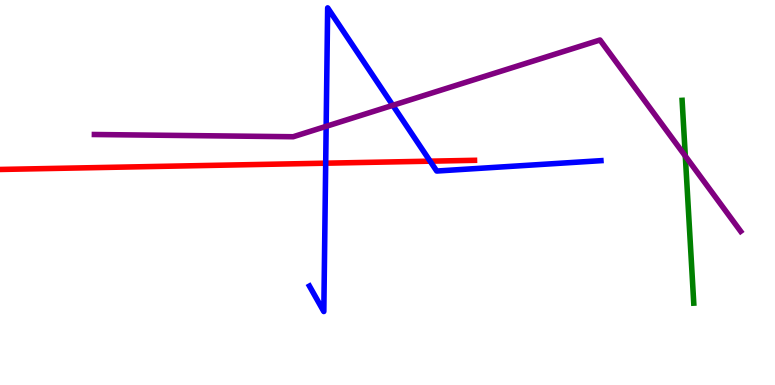[{'lines': ['blue', 'red'], 'intersections': [{'x': 4.2, 'y': 5.76}, {'x': 5.55, 'y': 5.81}]}, {'lines': ['green', 'red'], 'intersections': []}, {'lines': ['purple', 'red'], 'intersections': []}, {'lines': ['blue', 'green'], 'intersections': []}, {'lines': ['blue', 'purple'], 'intersections': [{'x': 4.21, 'y': 6.72}, {'x': 5.07, 'y': 7.26}]}, {'lines': ['green', 'purple'], 'intersections': [{'x': 8.84, 'y': 5.95}]}]